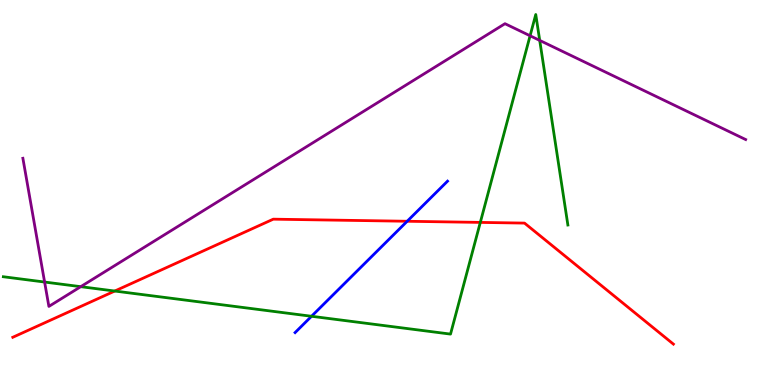[{'lines': ['blue', 'red'], 'intersections': [{'x': 5.25, 'y': 4.25}]}, {'lines': ['green', 'red'], 'intersections': [{'x': 1.48, 'y': 2.44}, {'x': 6.2, 'y': 4.22}]}, {'lines': ['purple', 'red'], 'intersections': []}, {'lines': ['blue', 'green'], 'intersections': [{'x': 4.02, 'y': 1.79}]}, {'lines': ['blue', 'purple'], 'intersections': []}, {'lines': ['green', 'purple'], 'intersections': [{'x': 0.576, 'y': 2.67}, {'x': 1.04, 'y': 2.55}, {'x': 6.84, 'y': 9.07}, {'x': 6.96, 'y': 8.95}]}]